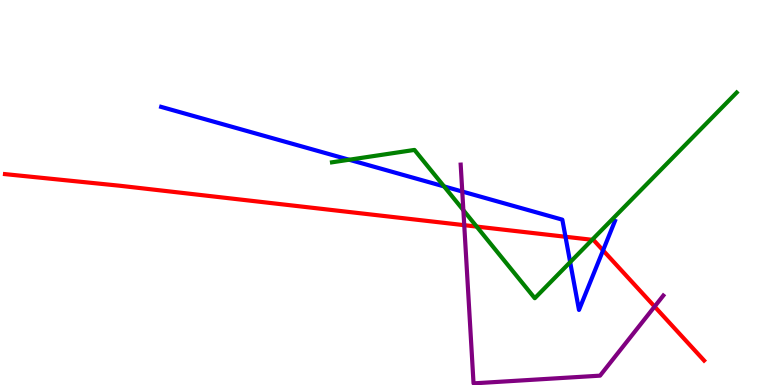[{'lines': ['blue', 'red'], 'intersections': [{'x': 7.3, 'y': 3.85}, {'x': 7.78, 'y': 3.5}]}, {'lines': ['green', 'red'], 'intersections': [{'x': 6.15, 'y': 4.11}, {'x': 7.64, 'y': 3.77}]}, {'lines': ['purple', 'red'], 'intersections': [{'x': 5.99, 'y': 4.15}, {'x': 8.45, 'y': 2.04}]}, {'lines': ['blue', 'green'], 'intersections': [{'x': 4.51, 'y': 5.85}, {'x': 5.73, 'y': 5.16}, {'x': 7.36, 'y': 3.19}]}, {'lines': ['blue', 'purple'], 'intersections': [{'x': 5.96, 'y': 5.03}]}, {'lines': ['green', 'purple'], 'intersections': [{'x': 5.98, 'y': 4.54}]}]